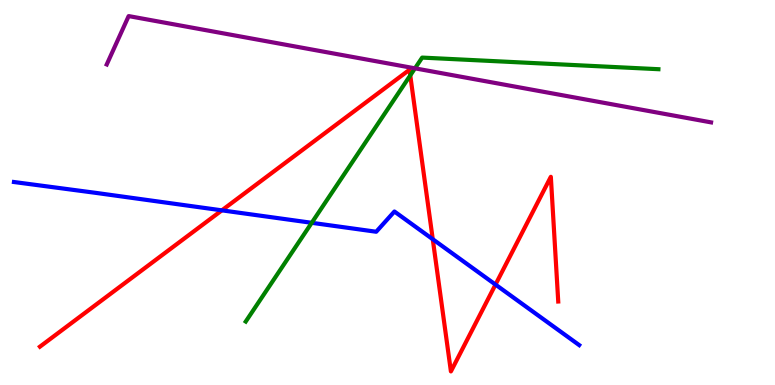[{'lines': ['blue', 'red'], 'intersections': [{'x': 2.86, 'y': 4.54}, {'x': 5.58, 'y': 3.79}, {'x': 6.39, 'y': 2.61}]}, {'lines': ['green', 'red'], 'intersections': [{'x': 5.29, 'y': 8.04}]}, {'lines': ['purple', 'red'], 'intersections': []}, {'lines': ['blue', 'green'], 'intersections': [{'x': 4.02, 'y': 4.21}]}, {'lines': ['blue', 'purple'], 'intersections': []}, {'lines': ['green', 'purple'], 'intersections': [{'x': 5.35, 'y': 8.23}]}]